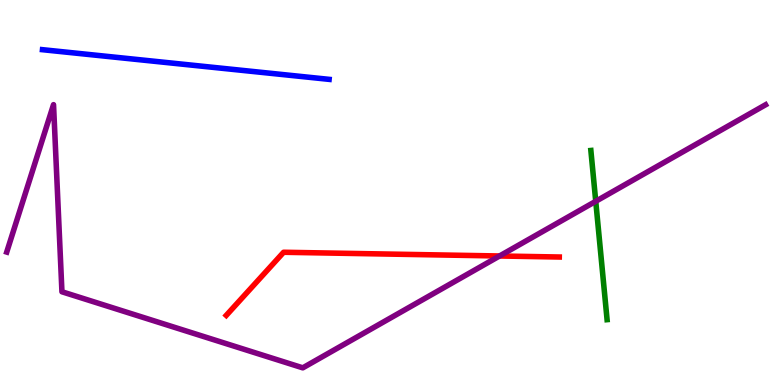[{'lines': ['blue', 'red'], 'intersections': []}, {'lines': ['green', 'red'], 'intersections': []}, {'lines': ['purple', 'red'], 'intersections': [{'x': 6.45, 'y': 3.35}]}, {'lines': ['blue', 'green'], 'intersections': []}, {'lines': ['blue', 'purple'], 'intersections': []}, {'lines': ['green', 'purple'], 'intersections': [{'x': 7.69, 'y': 4.77}]}]